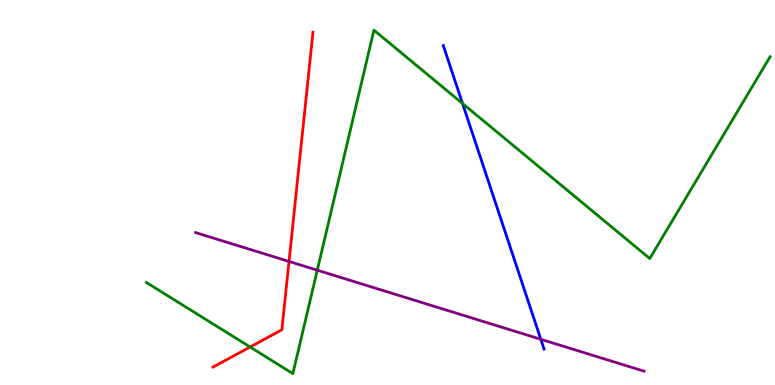[{'lines': ['blue', 'red'], 'intersections': []}, {'lines': ['green', 'red'], 'intersections': [{'x': 3.23, 'y': 0.987}]}, {'lines': ['purple', 'red'], 'intersections': [{'x': 3.73, 'y': 3.21}]}, {'lines': ['blue', 'green'], 'intersections': [{'x': 5.97, 'y': 7.31}]}, {'lines': ['blue', 'purple'], 'intersections': [{'x': 6.98, 'y': 1.19}]}, {'lines': ['green', 'purple'], 'intersections': [{'x': 4.09, 'y': 2.98}]}]